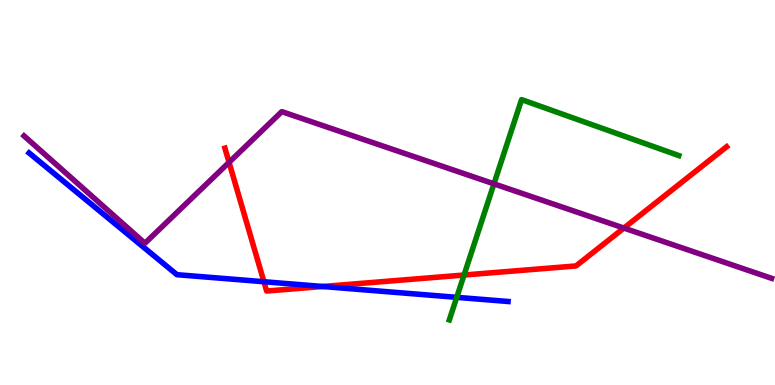[{'lines': ['blue', 'red'], 'intersections': [{'x': 3.41, 'y': 2.68}, {'x': 4.16, 'y': 2.56}]}, {'lines': ['green', 'red'], 'intersections': [{'x': 5.99, 'y': 2.86}]}, {'lines': ['purple', 'red'], 'intersections': [{'x': 2.96, 'y': 5.78}, {'x': 8.05, 'y': 4.08}]}, {'lines': ['blue', 'green'], 'intersections': [{'x': 5.89, 'y': 2.28}]}, {'lines': ['blue', 'purple'], 'intersections': []}, {'lines': ['green', 'purple'], 'intersections': [{'x': 6.37, 'y': 5.22}]}]